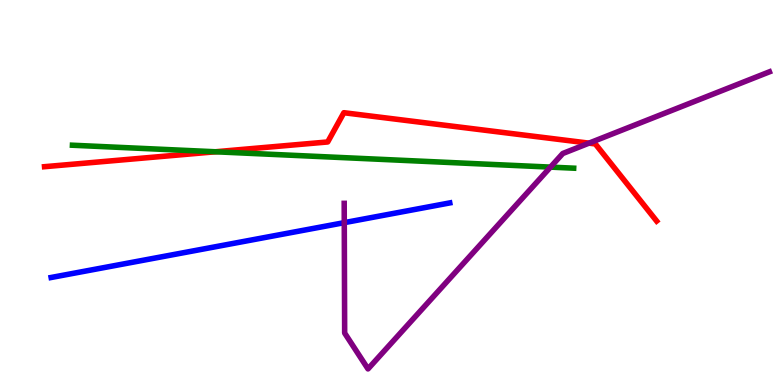[{'lines': ['blue', 'red'], 'intersections': []}, {'lines': ['green', 'red'], 'intersections': [{'x': 2.78, 'y': 6.06}]}, {'lines': ['purple', 'red'], 'intersections': [{'x': 7.6, 'y': 6.28}]}, {'lines': ['blue', 'green'], 'intersections': []}, {'lines': ['blue', 'purple'], 'intersections': [{'x': 4.44, 'y': 4.22}]}, {'lines': ['green', 'purple'], 'intersections': [{'x': 7.1, 'y': 5.66}]}]